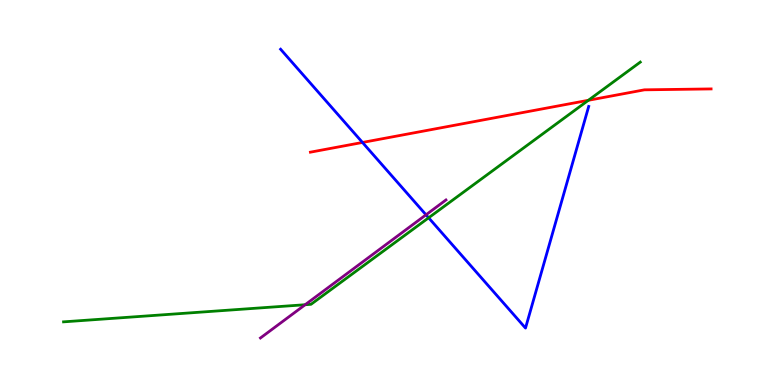[{'lines': ['blue', 'red'], 'intersections': [{'x': 4.68, 'y': 6.3}]}, {'lines': ['green', 'red'], 'intersections': [{'x': 7.59, 'y': 7.4}]}, {'lines': ['purple', 'red'], 'intersections': []}, {'lines': ['blue', 'green'], 'intersections': [{'x': 5.53, 'y': 4.34}]}, {'lines': ['blue', 'purple'], 'intersections': [{'x': 5.5, 'y': 4.42}]}, {'lines': ['green', 'purple'], 'intersections': [{'x': 3.94, 'y': 2.09}]}]